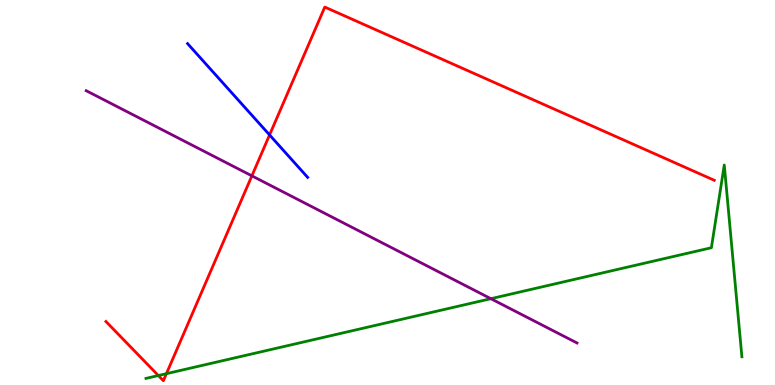[{'lines': ['blue', 'red'], 'intersections': [{'x': 3.48, 'y': 6.5}]}, {'lines': ['green', 'red'], 'intersections': [{'x': 2.04, 'y': 0.246}, {'x': 2.15, 'y': 0.294}]}, {'lines': ['purple', 'red'], 'intersections': [{'x': 3.25, 'y': 5.43}]}, {'lines': ['blue', 'green'], 'intersections': []}, {'lines': ['blue', 'purple'], 'intersections': []}, {'lines': ['green', 'purple'], 'intersections': [{'x': 6.33, 'y': 2.24}]}]